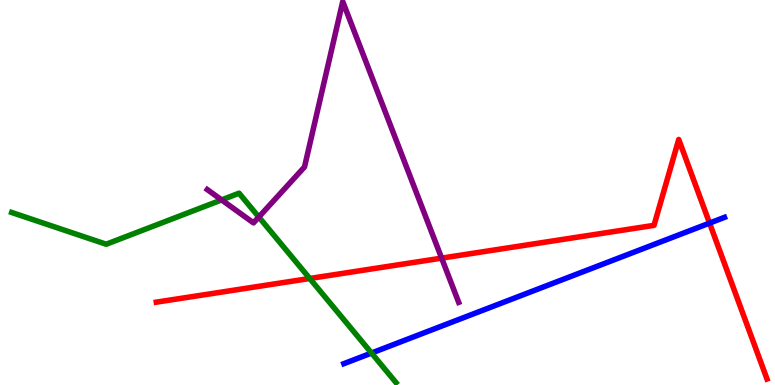[{'lines': ['blue', 'red'], 'intersections': [{'x': 9.16, 'y': 4.21}]}, {'lines': ['green', 'red'], 'intersections': [{'x': 4.0, 'y': 2.77}]}, {'lines': ['purple', 'red'], 'intersections': [{'x': 5.7, 'y': 3.3}]}, {'lines': ['blue', 'green'], 'intersections': [{'x': 4.79, 'y': 0.83}]}, {'lines': ['blue', 'purple'], 'intersections': []}, {'lines': ['green', 'purple'], 'intersections': [{'x': 2.86, 'y': 4.81}, {'x': 3.34, 'y': 4.36}]}]